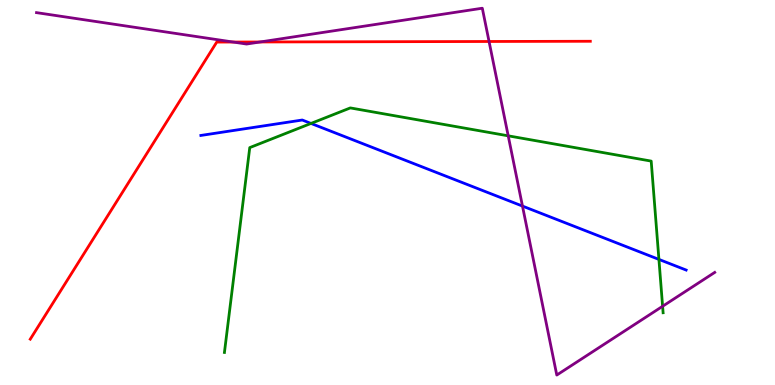[{'lines': ['blue', 'red'], 'intersections': []}, {'lines': ['green', 'red'], 'intersections': []}, {'lines': ['purple', 'red'], 'intersections': [{'x': 3.01, 'y': 8.91}, {'x': 3.36, 'y': 8.91}, {'x': 6.31, 'y': 8.92}]}, {'lines': ['blue', 'green'], 'intersections': [{'x': 4.01, 'y': 6.79}, {'x': 8.5, 'y': 3.26}]}, {'lines': ['blue', 'purple'], 'intersections': [{'x': 6.74, 'y': 4.65}]}, {'lines': ['green', 'purple'], 'intersections': [{'x': 6.56, 'y': 6.47}, {'x': 8.55, 'y': 2.04}]}]